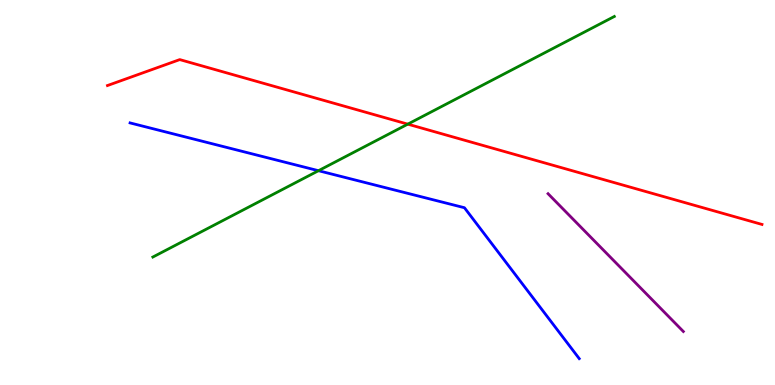[{'lines': ['blue', 'red'], 'intersections': []}, {'lines': ['green', 'red'], 'intersections': [{'x': 5.26, 'y': 6.78}]}, {'lines': ['purple', 'red'], 'intersections': []}, {'lines': ['blue', 'green'], 'intersections': [{'x': 4.11, 'y': 5.57}]}, {'lines': ['blue', 'purple'], 'intersections': []}, {'lines': ['green', 'purple'], 'intersections': []}]